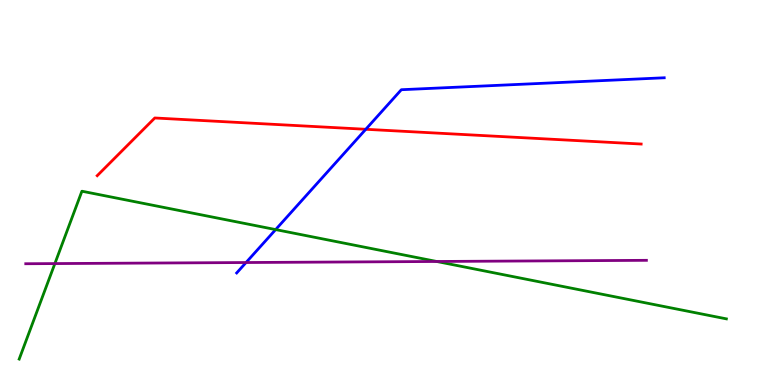[{'lines': ['blue', 'red'], 'intersections': [{'x': 4.72, 'y': 6.64}]}, {'lines': ['green', 'red'], 'intersections': []}, {'lines': ['purple', 'red'], 'intersections': []}, {'lines': ['blue', 'green'], 'intersections': [{'x': 3.56, 'y': 4.04}]}, {'lines': ['blue', 'purple'], 'intersections': [{'x': 3.17, 'y': 3.18}]}, {'lines': ['green', 'purple'], 'intersections': [{'x': 0.708, 'y': 3.15}, {'x': 5.63, 'y': 3.21}]}]